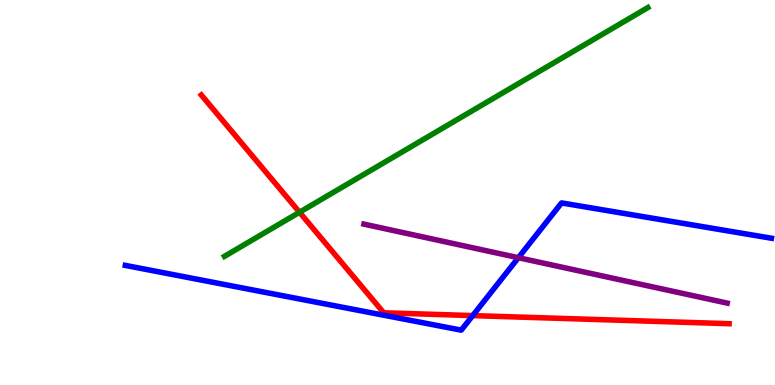[{'lines': ['blue', 'red'], 'intersections': [{'x': 6.1, 'y': 1.8}]}, {'lines': ['green', 'red'], 'intersections': [{'x': 3.86, 'y': 4.49}]}, {'lines': ['purple', 'red'], 'intersections': []}, {'lines': ['blue', 'green'], 'intersections': []}, {'lines': ['blue', 'purple'], 'intersections': [{'x': 6.69, 'y': 3.31}]}, {'lines': ['green', 'purple'], 'intersections': []}]